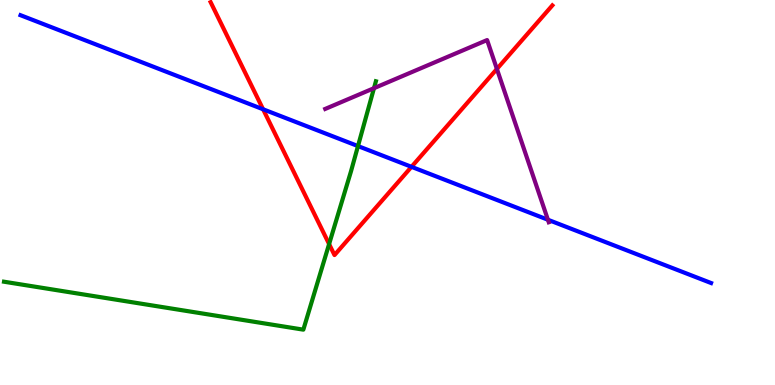[{'lines': ['blue', 'red'], 'intersections': [{'x': 3.39, 'y': 7.16}, {'x': 5.31, 'y': 5.67}]}, {'lines': ['green', 'red'], 'intersections': [{'x': 4.25, 'y': 3.66}]}, {'lines': ['purple', 'red'], 'intersections': [{'x': 6.41, 'y': 8.21}]}, {'lines': ['blue', 'green'], 'intersections': [{'x': 4.62, 'y': 6.21}]}, {'lines': ['blue', 'purple'], 'intersections': [{'x': 7.07, 'y': 4.29}]}, {'lines': ['green', 'purple'], 'intersections': [{'x': 4.83, 'y': 7.71}]}]